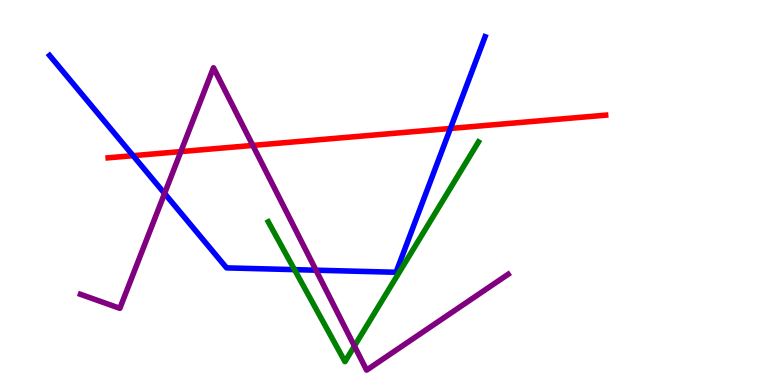[{'lines': ['blue', 'red'], 'intersections': [{'x': 1.72, 'y': 5.96}, {'x': 5.81, 'y': 6.66}]}, {'lines': ['green', 'red'], 'intersections': []}, {'lines': ['purple', 'red'], 'intersections': [{'x': 2.33, 'y': 6.06}, {'x': 3.26, 'y': 6.22}]}, {'lines': ['blue', 'green'], 'intersections': [{'x': 3.8, 'y': 3.0}]}, {'lines': ['blue', 'purple'], 'intersections': [{'x': 2.12, 'y': 4.98}, {'x': 4.08, 'y': 2.98}]}, {'lines': ['green', 'purple'], 'intersections': [{'x': 4.57, 'y': 1.01}]}]